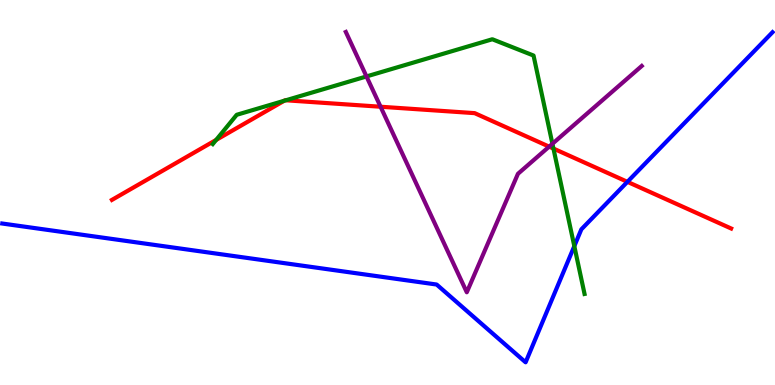[{'lines': ['blue', 'red'], 'intersections': [{'x': 8.1, 'y': 5.28}]}, {'lines': ['green', 'red'], 'intersections': [{'x': 2.79, 'y': 6.37}, {'x': 3.67, 'y': 7.38}, {'x': 3.69, 'y': 7.4}, {'x': 7.14, 'y': 6.14}]}, {'lines': ['purple', 'red'], 'intersections': [{'x': 4.91, 'y': 7.23}, {'x': 7.09, 'y': 6.19}]}, {'lines': ['blue', 'green'], 'intersections': [{'x': 7.41, 'y': 3.61}]}, {'lines': ['blue', 'purple'], 'intersections': []}, {'lines': ['green', 'purple'], 'intersections': [{'x': 4.73, 'y': 8.01}, {'x': 7.13, 'y': 6.27}]}]